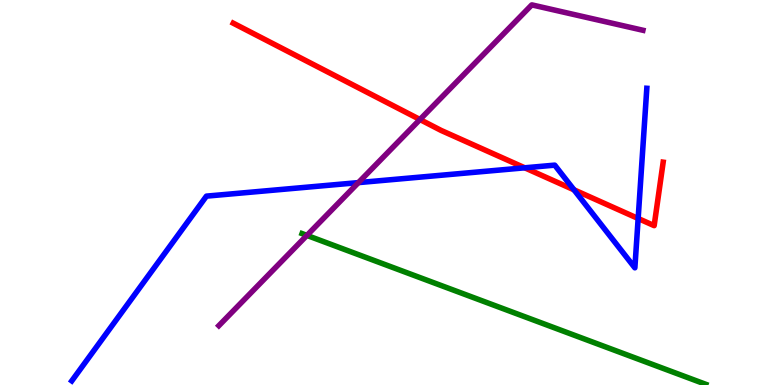[{'lines': ['blue', 'red'], 'intersections': [{'x': 6.77, 'y': 5.64}, {'x': 7.41, 'y': 5.07}, {'x': 8.23, 'y': 4.32}]}, {'lines': ['green', 'red'], 'intersections': []}, {'lines': ['purple', 'red'], 'intersections': [{'x': 5.42, 'y': 6.9}]}, {'lines': ['blue', 'green'], 'intersections': []}, {'lines': ['blue', 'purple'], 'intersections': [{'x': 4.62, 'y': 5.26}]}, {'lines': ['green', 'purple'], 'intersections': [{'x': 3.96, 'y': 3.89}]}]